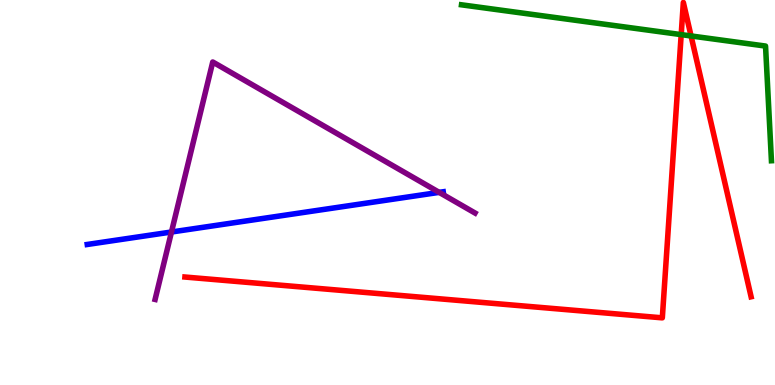[{'lines': ['blue', 'red'], 'intersections': []}, {'lines': ['green', 'red'], 'intersections': [{'x': 8.79, 'y': 9.1}, {'x': 8.92, 'y': 9.07}]}, {'lines': ['purple', 'red'], 'intersections': []}, {'lines': ['blue', 'green'], 'intersections': []}, {'lines': ['blue', 'purple'], 'intersections': [{'x': 2.21, 'y': 3.97}, {'x': 5.67, 'y': 5.0}]}, {'lines': ['green', 'purple'], 'intersections': []}]